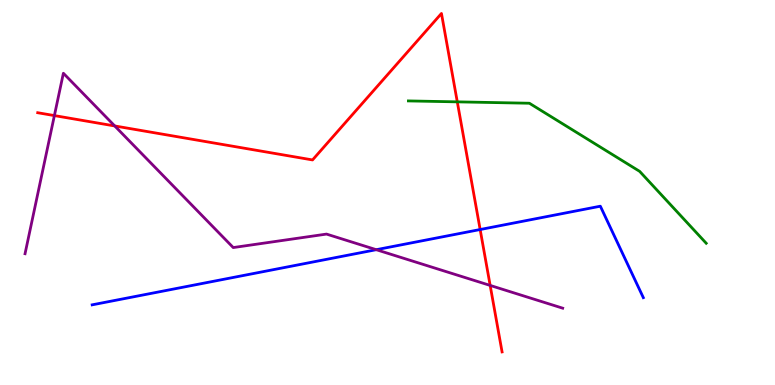[{'lines': ['blue', 'red'], 'intersections': [{'x': 6.2, 'y': 4.04}]}, {'lines': ['green', 'red'], 'intersections': [{'x': 5.9, 'y': 7.35}]}, {'lines': ['purple', 'red'], 'intersections': [{'x': 0.702, 'y': 7.0}, {'x': 1.48, 'y': 6.73}, {'x': 6.32, 'y': 2.59}]}, {'lines': ['blue', 'green'], 'intersections': []}, {'lines': ['blue', 'purple'], 'intersections': [{'x': 4.86, 'y': 3.51}]}, {'lines': ['green', 'purple'], 'intersections': []}]